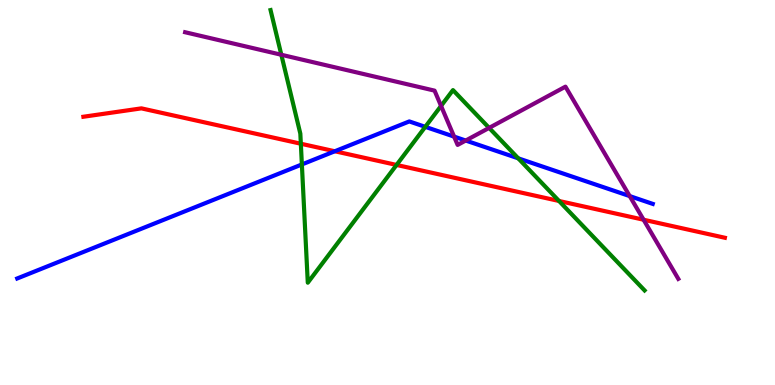[{'lines': ['blue', 'red'], 'intersections': [{'x': 4.32, 'y': 6.07}]}, {'lines': ['green', 'red'], 'intersections': [{'x': 3.88, 'y': 6.27}, {'x': 5.12, 'y': 5.72}, {'x': 7.21, 'y': 4.78}]}, {'lines': ['purple', 'red'], 'intersections': [{'x': 8.3, 'y': 4.29}]}, {'lines': ['blue', 'green'], 'intersections': [{'x': 3.9, 'y': 5.73}, {'x': 5.49, 'y': 6.71}, {'x': 6.69, 'y': 5.89}]}, {'lines': ['blue', 'purple'], 'intersections': [{'x': 5.86, 'y': 6.45}, {'x': 6.01, 'y': 6.35}, {'x': 8.13, 'y': 4.91}]}, {'lines': ['green', 'purple'], 'intersections': [{'x': 3.63, 'y': 8.58}, {'x': 5.69, 'y': 7.25}, {'x': 6.31, 'y': 6.68}]}]